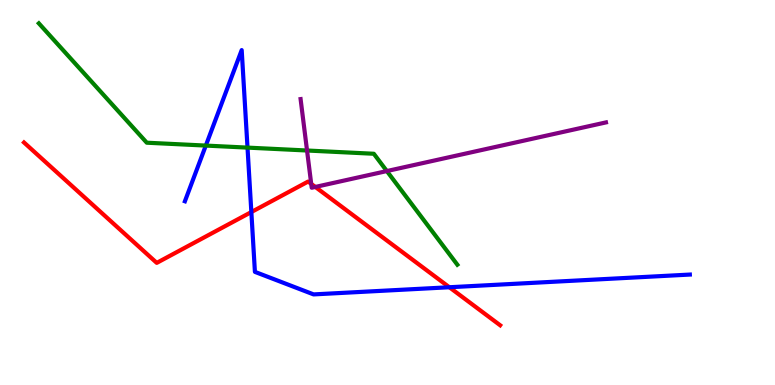[{'lines': ['blue', 'red'], 'intersections': [{'x': 3.24, 'y': 4.49}, {'x': 5.8, 'y': 2.54}]}, {'lines': ['green', 'red'], 'intersections': []}, {'lines': ['purple', 'red'], 'intersections': [{'x': 4.02, 'y': 5.22}, {'x': 4.07, 'y': 5.14}]}, {'lines': ['blue', 'green'], 'intersections': [{'x': 2.66, 'y': 6.22}, {'x': 3.19, 'y': 6.17}]}, {'lines': ['blue', 'purple'], 'intersections': []}, {'lines': ['green', 'purple'], 'intersections': [{'x': 3.96, 'y': 6.09}, {'x': 4.99, 'y': 5.56}]}]